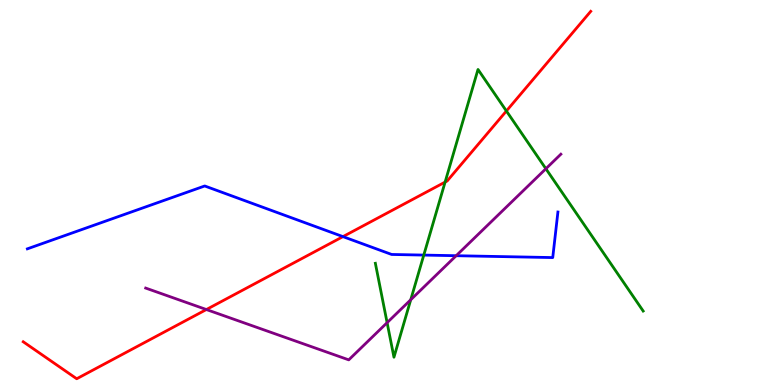[{'lines': ['blue', 'red'], 'intersections': [{'x': 4.43, 'y': 3.85}]}, {'lines': ['green', 'red'], 'intersections': [{'x': 5.74, 'y': 5.27}, {'x': 6.53, 'y': 7.12}]}, {'lines': ['purple', 'red'], 'intersections': [{'x': 2.66, 'y': 1.96}]}, {'lines': ['blue', 'green'], 'intersections': [{'x': 5.47, 'y': 3.37}]}, {'lines': ['blue', 'purple'], 'intersections': [{'x': 5.89, 'y': 3.36}]}, {'lines': ['green', 'purple'], 'intersections': [{'x': 5.0, 'y': 1.62}, {'x': 5.3, 'y': 2.21}, {'x': 7.04, 'y': 5.62}]}]